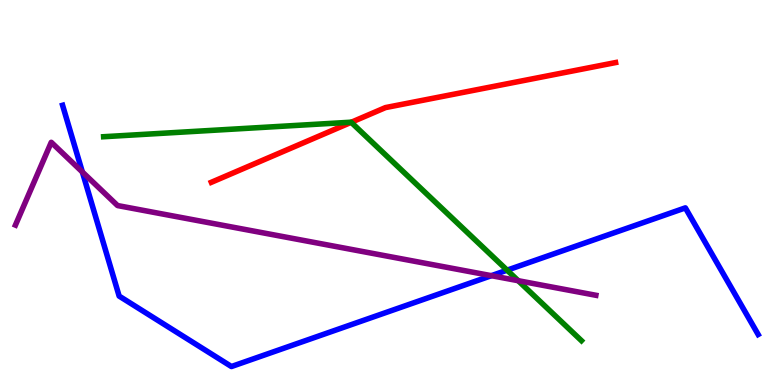[{'lines': ['blue', 'red'], 'intersections': []}, {'lines': ['green', 'red'], 'intersections': [{'x': 4.53, 'y': 6.82}]}, {'lines': ['purple', 'red'], 'intersections': []}, {'lines': ['blue', 'green'], 'intersections': [{'x': 6.54, 'y': 2.98}]}, {'lines': ['blue', 'purple'], 'intersections': [{'x': 1.06, 'y': 5.53}, {'x': 6.34, 'y': 2.84}]}, {'lines': ['green', 'purple'], 'intersections': [{'x': 6.69, 'y': 2.71}]}]